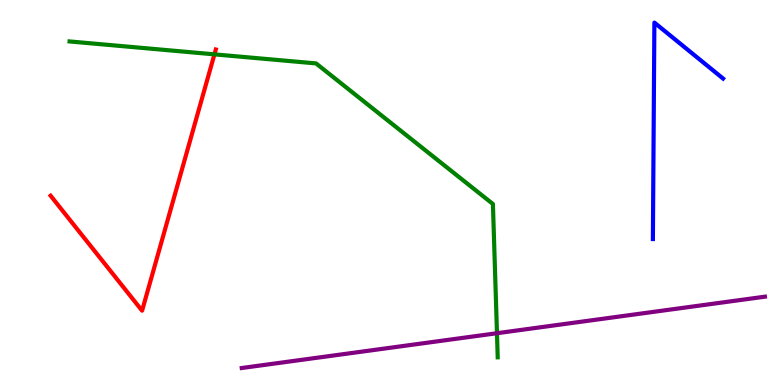[{'lines': ['blue', 'red'], 'intersections': []}, {'lines': ['green', 'red'], 'intersections': [{'x': 2.77, 'y': 8.59}]}, {'lines': ['purple', 'red'], 'intersections': []}, {'lines': ['blue', 'green'], 'intersections': []}, {'lines': ['blue', 'purple'], 'intersections': []}, {'lines': ['green', 'purple'], 'intersections': [{'x': 6.41, 'y': 1.35}]}]